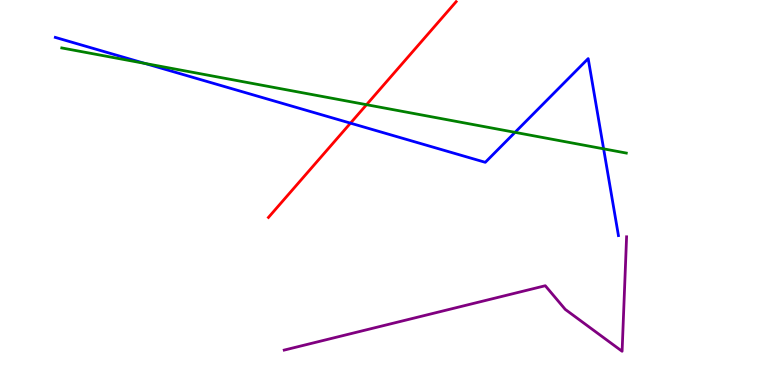[{'lines': ['blue', 'red'], 'intersections': [{'x': 4.52, 'y': 6.8}]}, {'lines': ['green', 'red'], 'intersections': [{'x': 4.73, 'y': 7.28}]}, {'lines': ['purple', 'red'], 'intersections': []}, {'lines': ['blue', 'green'], 'intersections': [{'x': 1.87, 'y': 8.35}, {'x': 6.65, 'y': 6.56}, {'x': 7.79, 'y': 6.13}]}, {'lines': ['blue', 'purple'], 'intersections': []}, {'lines': ['green', 'purple'], 'intersections': []}]